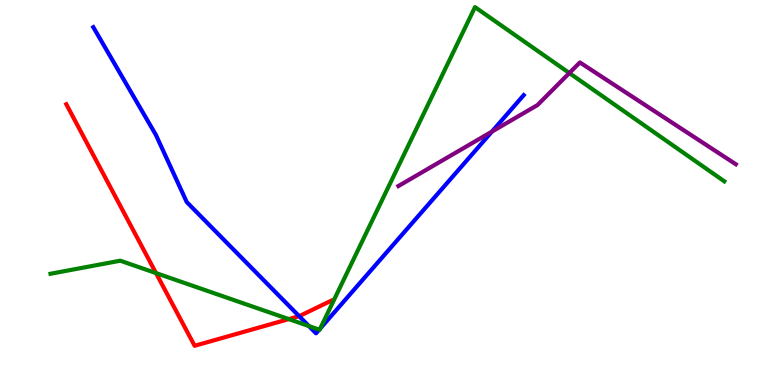[{'lines': ['blue', 'red'], 'intersections': [{'x': 3.86, 'y': 1.79}]}, {'lines': ['green', 'red'], 'intersections': [{'x': 2.01, 'y': 2.91}, {'x': 3.73, 'y': 1.71}]}, {'lines': ['purple', 'red'], 'intersections': []}, {'lines': ['blue', 'green'], 'intersections': [{'x': 3.99, 'y': 1.53}, {'x': 4.12, 'y': 1.44}, {'x': 4.13, 'y': 1.47}]}, {'lines': ['blue', 'purple'], 'intersections': [{'x': 6.35, 'y': 6.58}]}, {'lines': ['green', 'purple'], 'intersections': [{'x': 7.35, 'y': 8.1}]}]